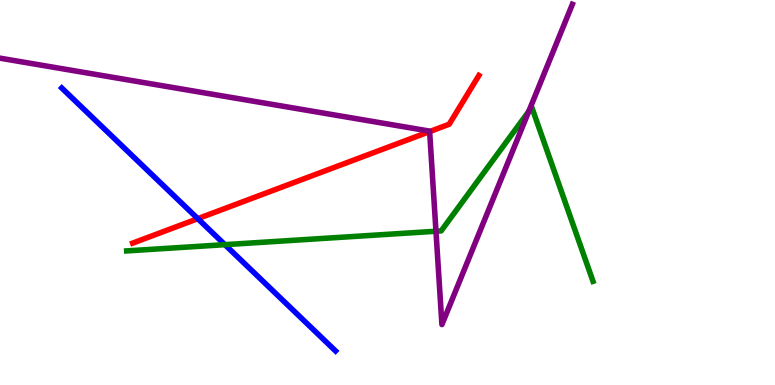[{'lines': ['blue', 'red'], 'intersections': [{'x': 2.55, 'y': 4.32}]}, {'lines': ['green', 'red'], 'intersections': []}, {'lines': ['purple', 'red'], 'intersections': [{'x': 5.54, 'y': 6.58}]}, {'lines': ['blue', 'green'], 'intersections': [{'x': 2.9, 'y': 3.65}]}, {'lines': ['blue', 'purple'], 'intersections': []}, {'lines': ['green', 'purple'], 'intersections': [{'x': 5.63, 'y': 3.99}, {'x': 6.82, 'y': 7.11}]}]